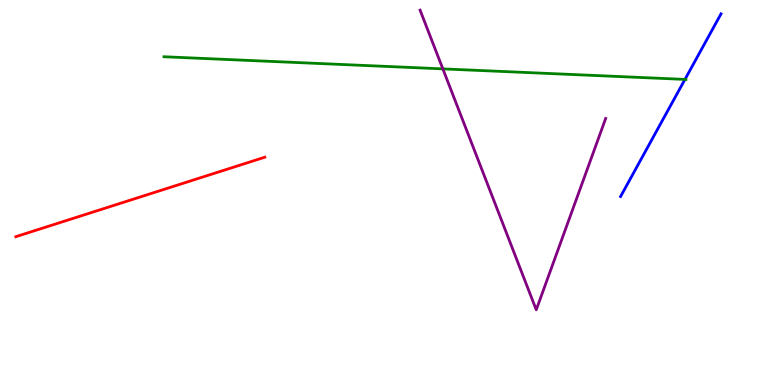[{'lines': ['blue', 'red'], 'intersections': []}, {'lines': ['green', 'red'], 'intersections': []}, {'lines': ['purple', 'red'], 'intersections': []}, {'lines': ['blue', 'green'], 'intersections': [{'x': 8.84, 'y': 7.94}]}, {'lines': ['blue', 'purple'], 'intersections': []}, {'lines': ['green', 'purple'], 'intersections': [{'x': 5.71, 'y': 8.21}]}]